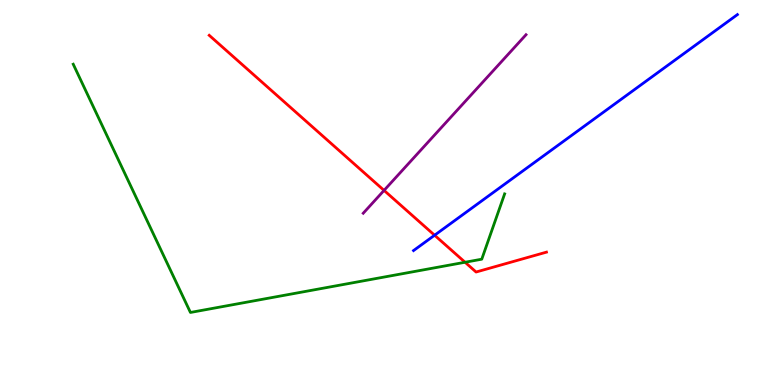[{'lines': ['blue', 'red'], 'intersections': [{'x': 5.61, 'y': 3.89}]}, {'lines': ['green', 'red'], 'intersections': [{'x': 6.0, 'y': 3.19}]}, {'lines': ['purple', 'red'], 'intersections': [{'x': 4.96, 'y': 5.05}]}, {'lines': ['blue', 'green'], 'intersections': []}, {'lines': ['blue', 'purple'], 'intersections': []}, {'lines': ['green', 'purple'], 'intersections': []}]